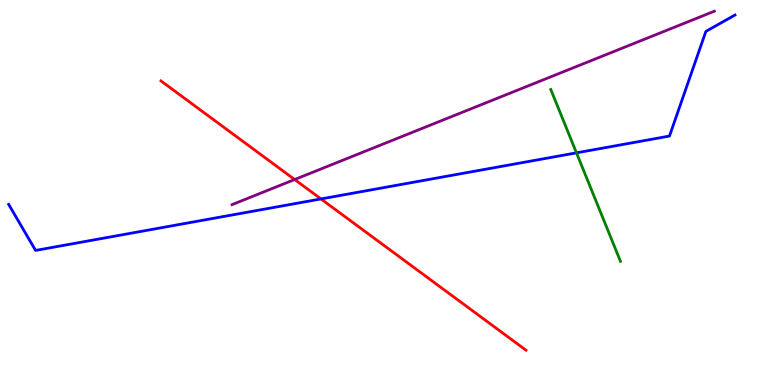[{'lines': ['blue', 'red'], 'intersections': [{'x': 4.14, 'y': 4.83}]}, {'lines': ['green', 'red'], 'intersections': []}, {'lines': ['purple', 'red'], 'intersections': [{'x': 3.8, 'y': 5.34}]}, {'lines': ['blue', 'green'], 'intersections': [{'x': 7.44, 'y': 6.03}]}, {'lines': ['blue', 'purple'], 'intersections': []}, {'lines': ['green', 'purple'], 'intersections': []}]